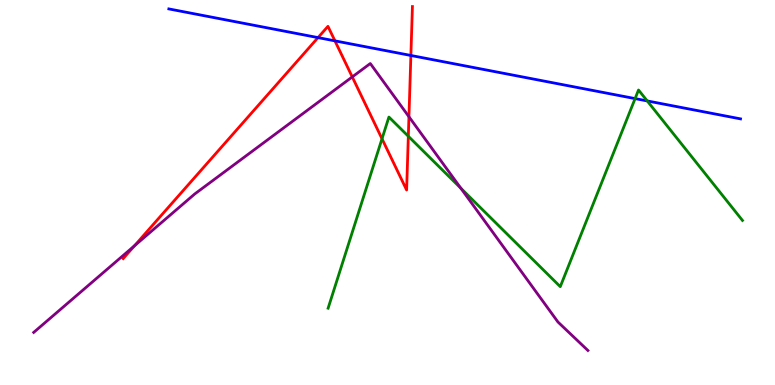[{'lines': ['blue', 'red'], 'intersections': [{'x': 4.1, 'y': 9.02}, {'x': 4.32, 'y': 8.94}, {'x': 5.3, 'y': 8.56}]}, {'lines': ['green', 'red'], 'intersections': [{'x': 4.93, 'y': 6.4}, {'x': 5.27, 'y': 6.46}]}, {'lines': ['purple', 'red'], 'intersections': [{'x': 1.73, 'y': 3.62}, {'x': 4.55, 'y': 8.0}, {'x': 5.28, 'y': 6.97}]}, {'lines': ['blue', 'green'], 'intersections': [{'x': 8.19, 'y': 7.44}, {'x': 8.35, 'y': 7.38}]}, {'lines': ['blue', 'purple'], 'intersections': []}, {'lines': ['green', 'purple'], 'intersections': [{'x': 5.95, 'y': 5.11}]}]